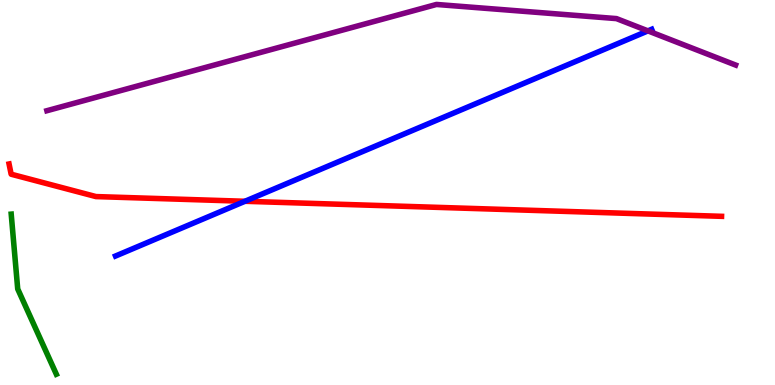[{'lines': ['blue', 'red'], 'intersections': [{'x': 3.16, 'y': 4.77}]}, {'lines': ['green', 'red'], 'intersections': []}, {'lines': ['purple', 'red'], 'intersections': []}, {'lines': ['blue', 'green'], 'intersections': []}, {'lines': ['blue', 'purple'], 'intersections': [{'x': 8.36, 'y': 9.2}]}, {'lines': ['green', 'purple'], 'intersections': []}]